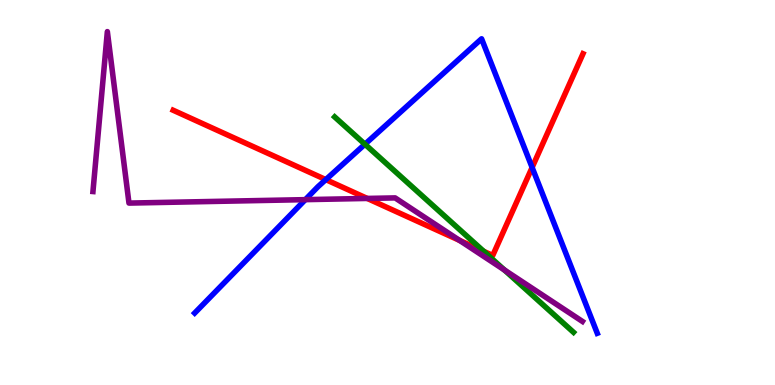[{'lines': ['blue', 'red'], 'intersections': [{'x': 4.2, 'y': 5.33}, {'x': 6.87, 'y': 5.65}]}, {'lines': ['green', 'red'], 'intersections': [{'x': 6.24, 'y': 3.47}]}, {'lines': ['purple', 'red'], 'intersections': [{'x': 4.74, 'y': 4.85}, {'x': 5.93, 'y': 3.76}]}, {'lines': ['blue', 'green'], 'intersections': [{'x': 4.71, 'y': 6.25}]}, {'lines': ['blue', 'purple'], 'intersections': [{'x': 3.94, 'y': 4.81}]}, {'lines': ['green', 'purple'], 'intersections': [{'x': 6.51, 'y': 2.99}]}]